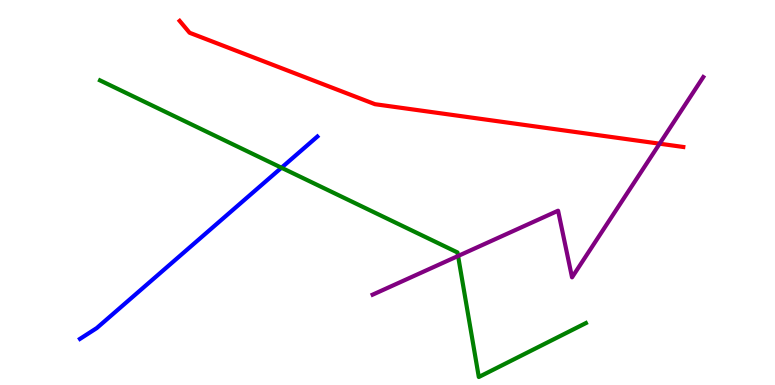[{'lines': ['blue', 'red'], 'intersections': []}, {'lines': ['green', 'red'], 'intersections': []}, {'lines': ['purple', 'red'], 'intersections': [{'x': 8.51, 'y': 6.27}]}, {'lines': ['blue', 'green'], 'intersections': [{'x': 3.63, 'y': 5.64}]}, {'lines': ['blue', 'purple'], 'intersections': []}, {'lines': ['green', 'purple'], 'intersections': [{'x': 5.91, 'y': 3.35}]}]